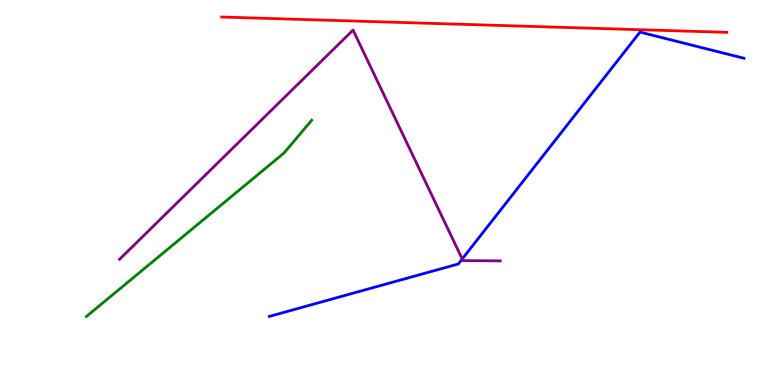[{'lines': ['blue', 'red'], 'intersections': []}, {'lines': ['green', 'red'], 'intersections': []}, {'lines': ['purple', 'red'], 'intersections': []}, {'lines': ['blue', 'green'], 'intersections': []}, {'lines': ['blue', 'purple'], 'intersections': [{'x': 5.96, 'y': 3.27}]}, {'lines': ['green', 'purple'], 'intersections': []}]